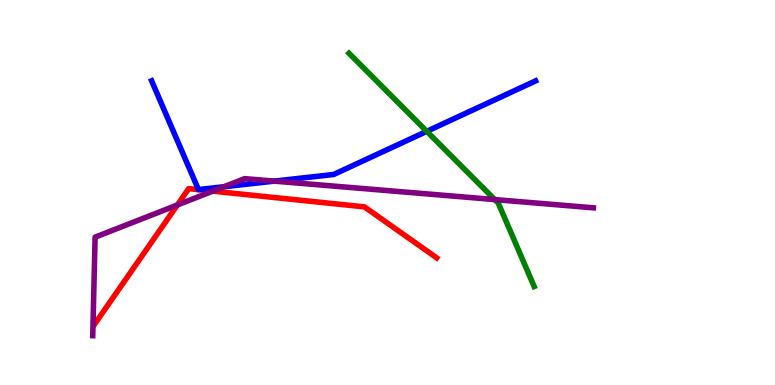[{'lines': ['blue', 'red'], 'intersections': []}, {'lines': ['green', 'red'], 'intersections': []}, {'lines': ['purple', 'red'], 'intersections': [{'x': 2.29, 'y': 4.68}, {'x': 2.75, 'y': 5.04}]}, {'lines': ['blue', 'green'], 'intersections': [{'x': 5.51, 'y': 6.59}]}, {'lines': ['blue', 'purple'], 'intersections': [{'x': 2.89, 'y': 5.15}, {'x': 3.54, 'y': 5.3}]}, {'lines': ['green', 'purple'], 'intersections': [{'x': 6.38, 'y': 4.82}]}]